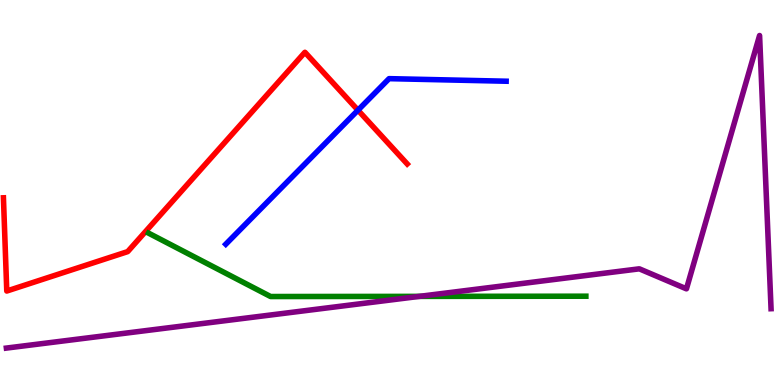[{'lines': ['blue', 'red'], 'intersections': [{'x': 4.62, 'y': 7.14}]}, {'lines': ['green', 'red'], 'intersections': []}, {'lines': ['purple', 'red'], 'intersections': []}, {'lines': ['blue', 'green'], 'intersections': []}, {'lines': ['blue', 'purple'], 'intersections': []}, {'lines': ['green', 'purple'], 'intersections': [{'x': 5.41, 'y': 2.3}]}]